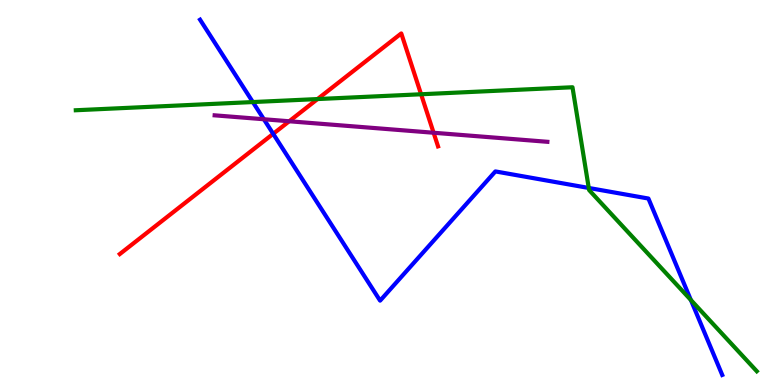[{'lines': ['blue', 'red'], 'intersections': [{'x': 3.53, 'y': 6.52}]}, {'lines': ['green', 'red'], 'intersections': [{'x': 4.1, 'y': 7.43}, {'x': 5.43, 'y': 7.55}]}, {'lines': ['purple', 'red'], 'intersections': [{'x': 3.73, 'y': 6.85}, {'x': 5.59, 'y': 6.55}]}, {'lines': ['blue', 'green'], 'intersections': [{'x': 3.26, 'y': 7.35}, {'x': 7.6, 'y': 5.12}, {'x': 8.91, 'y': 2.21}]}, {'lines': ['blue', 'purple'], 'intersections': [{'x': 3.4, 'y': 6.9}]}, {'lines': ['green', 'purple'], 'intersections': []}]